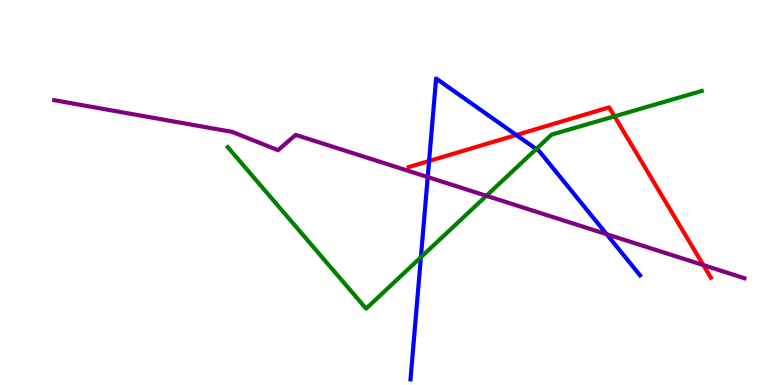[{'lines': ['blue', 'red'], 'intersections': [{'x': 5.54, 'y': 5.82}, {'x': 6.66, 'y': 6.49}]}, {'lines': ['green', 'red'], 'intersections': [{'x': 7.93, 'y': 6.98}]}, {'lines': ['purple', 'red'], 'intersections': [{'x': 9.08, 'y': 3.11}]}, {'lines': ['blue', 'green'], 'intersections': [{'x': 5.43, 'y': 3.32}, {'x': 6.92, 'y': 6.13}]}, {'lines': ['blue', 'purple'], 'intersections': [{'x': 5.52, 'y': 5.4}, {'x': 7.83, 'y': 3.92}]}, {'lines': ['green', 'purple'], 'intersections': [{'x': 6.28, 'y': 4.91}]}]